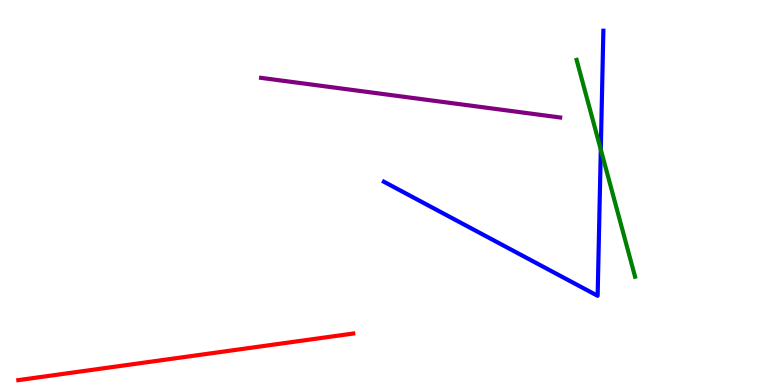[{'lines': ['blue', 'red'], 'intersections': []}, {'lines': ['green', 'red'], 'intersections': []}, {'lines': ['purple', 'red'], 'intersections': []}, {'lines': ['blue', 'green'], 'intersections': [{'x': 7.75, 'y': 6.11}]}, {'lines': ['blue', 'purple'], 'intersections': []}, {'lines': ['green', 'purple'], 'intersections': []}]